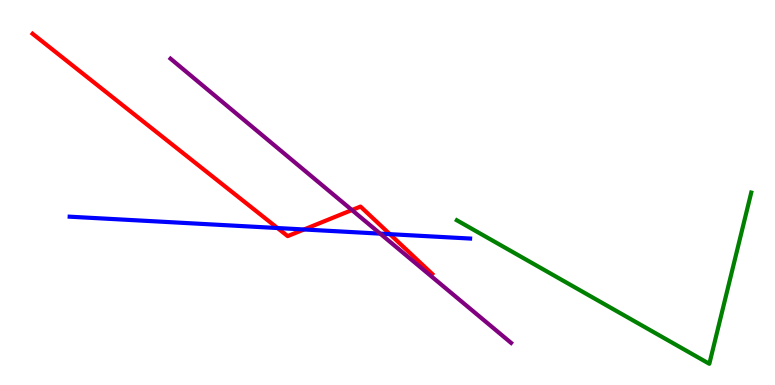[{'lines': ['blue', 'red'], 'intersections': [{'x': 3.58, 'y': 4.08}, {'x': 3.92, 'y': 4.04}, {'x': 5.03, 'y': 3.92}]}, {'lines': ['green', 'red'], 'intersections': []}, {'lines': ['purple', 'red'], 'intersections': [{'x': 4.54, 'y': 4.54}]}, {'lines': ['blue', 'green'], 'intersections': []}, {'lines': ['blue', 'purple'], 'intersections': [{'x': 4.91, 'y': 3.93}]}, {'lines': ['green', 'purple'], 'intersections': []}]